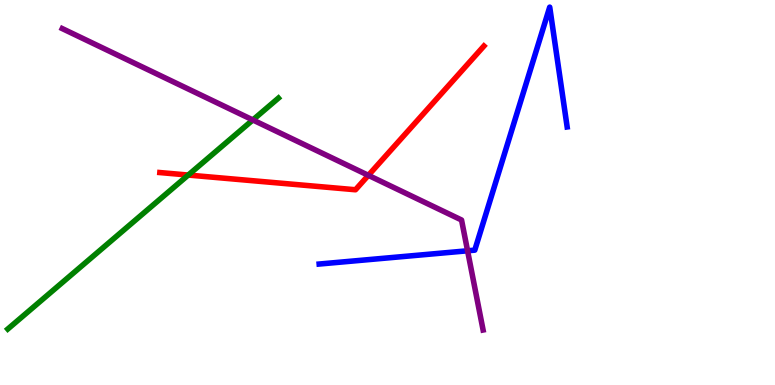[{'lines': ['blue', 'red'], 'intersections': []}, {'lines': ['green', 'red'], 'intersections': [{'x': 2.43, 'y': 5.45}]}, {'lines': ['purple', 'red'], 'intersections': [{'x': 4.75, 'y': 5.45}]}, {'lines': ['blue', 'green'], 'intersections': []}, {'lines': ['blue', 'purple'], 'intersections': [{'x': 6.03, 'y': 3.49}]}, {'lines': ['green', 'purple'], 'intersections': [{'x': 3.26, 'y': 6.88}]}]